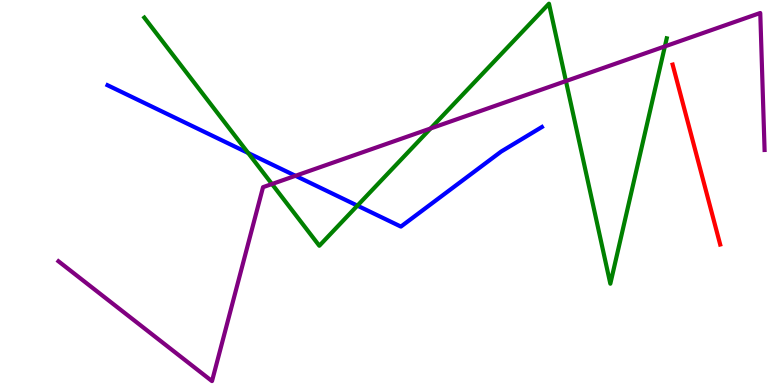[{'lines': ['blue', 'red'], 'intersections': []}, {'lines': ['green', 'red'], 'intersections': []}, {'lines': ['purple', 'red'], 'intersections': []}, {'lines': ['blue', 'green'], 'intersections': [{'x': 3.2, 'y': 6.03}, {'x': 4.61, 'y': 4.66}]}, {'lines': ['blue', 'purple'], 'intersections': [{'x': 3.81, 'y': 5.43}]}, {'lines': ['green', 'purple'], 'intersections': [{'x': 3.51, 'y': 5.22}, {'x': 5.56, 'y': 6.66}, {'x': 7.3, 'y': 7.89}, {'x': 8.58, 'y': 8.79}]}]